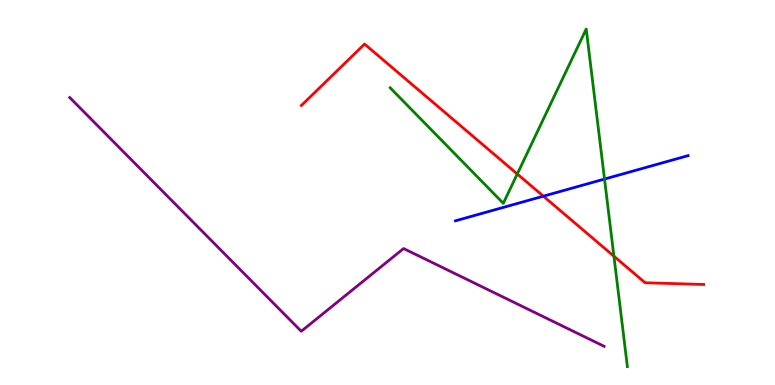[{'lines': ['blue', 'red'], 'intersections': [{'x': 7.01, 'y': 4.9}]}, {'lines': ['green', 'red'], 'intersections': [{'x': 6.67, 'y': 5.48}, {'x': 7.92, 'y': 3.35}]}, {'lines': ['purple', 'red'], 'intersections': []}, {'lines': ['blue', 'green'], 'intersections': [{'x': 7.8, 'y': 5.35}]}, {'lines': ['blue', 'purple'], 'intersections': []}, {'lines': ['green', 'purple'], 'intersections': []}]